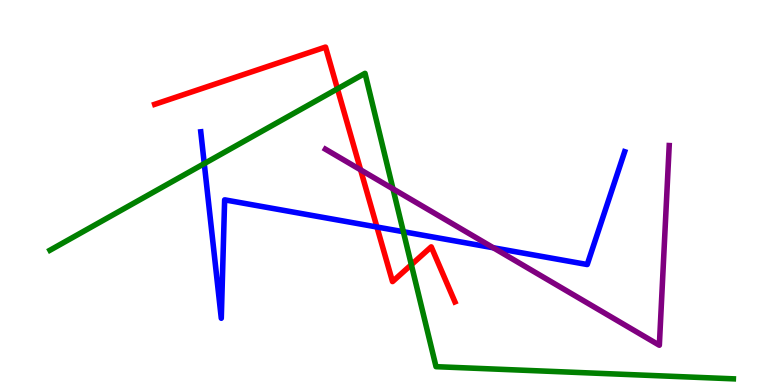[{'lines': ['blue', 'red'], 'intersections': [{'x': 4.86, 'y': 4.1}]}, {'lines': ['green', 'red'], 'intersections': [{'x': 4.35, 'y': 7.69}, {'x': 5.31, 'y': 3.12}]}, {'lines': ['purple', 'red'], 'intersections': [{'x': 4.65, 'y': 5.59}]}, {'lines': ['blue', 'green'], 'intersections': [{'x': 2.64, 'y': 5.75}, {'x': 5.2, 'y': 3.98}]}, {'lines': ['blue', 'purple'], 'intersections': [{'x': 6.37, 'y': 3.56}]}, {'lines': ['green', 'purple'], 'intersections': [{'x': 5.07, 'y': 5.09}]}]